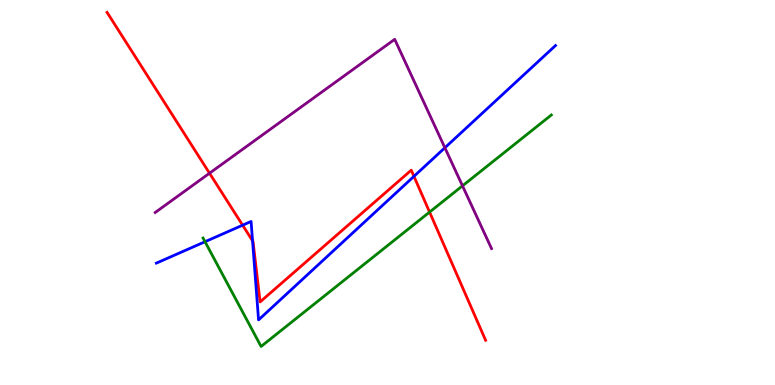[{'lines': ['blue', 'red'], 'intersections': [{'x': 3.13, 'y': 4.15}, {'x': 3.26, 'y': 3.75}, {'x': 5.34, 'y': 5.42}]}, {'lines': ['green', 'red'], 'intersections': [{'x': 5.54, 'y': 4.49}]}, {'lines': ['purple', 'red'], 'intersections': [{'x': 2.7, 'y': 5.5}]}, {'lines': ['blue', 'green'], 'intersections': [{'x': 2.65, 'y': 3.72}]}, {'lines': ['blue', 'purple'], 'intersections': [{'x': 5.74, 'y': 6.16}]}, {'lines': ['green', 'purple'], 'intersections': [{'x': 5.97, 'y': 5.17}]}]